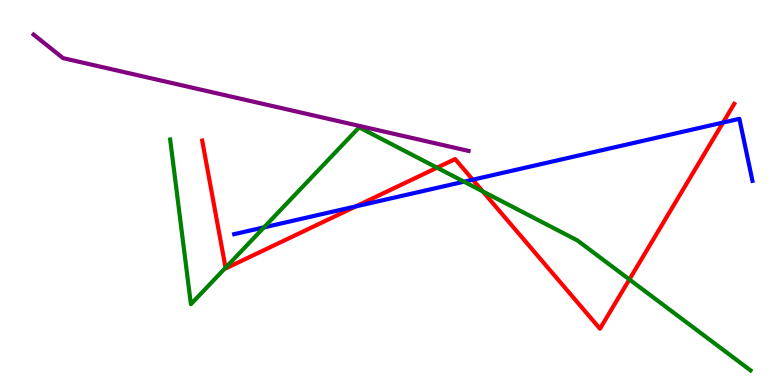[{'lines': ['blue', 'red'], 'intersections': [{'x': 4.59, 'y': 4.64}, {'x': 6.1, 'y': 5.33}, {'x': 9.33, 'y': 6.82}]}, {'lines': ['green', 'red'], 'intersections': [{'x': 2.91, 'y': 3.05}, {'x': 5.64, 'y': 5.64}, {'x': 6.23, 'y': 5.03}, {'x': 8.12, 'y': 2.74}]}, {'lines': ['purple', 'red'], 'intersections': []}, {'lines': ['blue', 'green'], 'intersections': [{'x': 3.41, 'y': 4.09}, {'x': 5.99, 'y': 5.28}]}, {'lines': ['blue', 'purple'], 'intersections': []}, {'lines': ['green', 'purple'], 'intersections': []}]